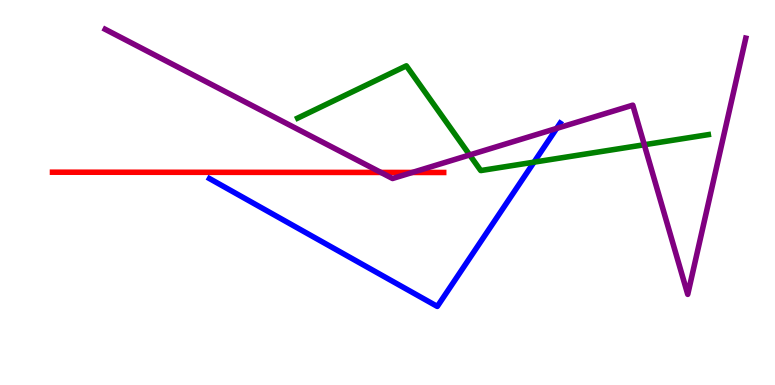[{'lines': ['blue', 'red'], 'intersections': []}, {'lines': ['green', 'red'], 'intersections': []}, {'lines': ['purple', 'red'], 'intersections': [{'x': 4.91, 'y': 5.52}, {'x': 5.32, 'y': 5.52}]}, {'lines': ['blue', 'green'], 'intersections': [{'x': 6.89, 'y': 5.79}]}, {'lines': ['blue', 'purple'], 'intersections': [{'x': 7.18, 'y': 6.66}]}, {'lines': ['green', 'purple'], 'intersections': [{'x': 6.06, 'y': 5.98}, {'x': 8.31, 'y': 6.24}]}]